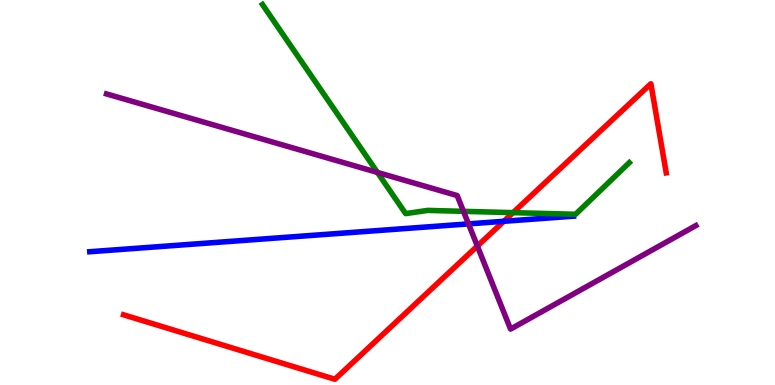[{'lines': ['blue', 'red'], 'intersections': [{'x': 6.5, 'y': 4.25}]}, {'lines': ['green', 'red'], 'intersections': [{'x': 6.62, 'y': 4.48}]}, {'lines': ['purple', 'red'], 'intersections': [{'x': 6.16, 'y': 3.61}]}, {'lines': ['blue', 'green'], 'intersections': []}, {'lines': ['blue', 'purple'], 'intersections': [{'x': 6.05, 'y': 4.18}]}, {'lines': ['green', 'purple'], 'intersections': [{'x': 4.87, 'y': 5.52}, {'x': 5.98, 'y': 4.51}]}]